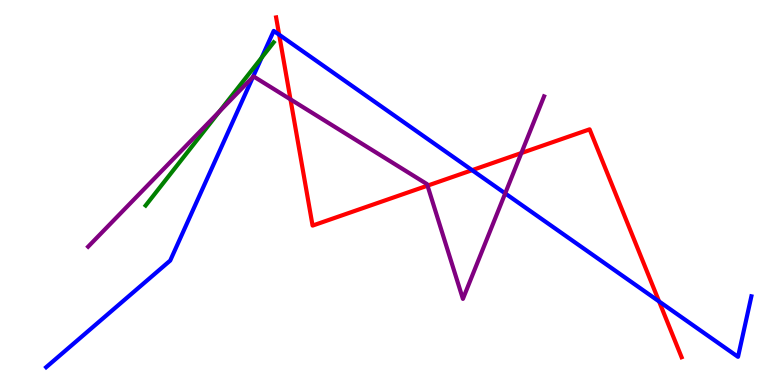[{'lines': ['blue', 'red'], 'intersections': [{'x': 3.6, 'y': 9.1}, {'x': 6.09, 'y': 5.58}, {'x': 8.5, 'y': 2.17}]}, {'lines': ['green', 'red'], 'intersections': []}, {'lines': ['purple', 'red'], 'intersections': [{'x': 3.75, 'y': 7.42}, {'x': 5.52, 'y': 5.18}, {'x': 6.73, 'y': 6.02}]}, {'lines': ['blue', 'green'], 'intersections': [{'x': 3.38, 'y': 8.5}]}, {'lines': ['blue', 'purple'], 'intersections': [{'x': 3.26, 'y': 8.0}, {'x': 6.52, 'y': 4.98}]}, {'lines': ['green', 'purple'], 'intersections': [{'x': 2.83, 'y': 7.1}]}]